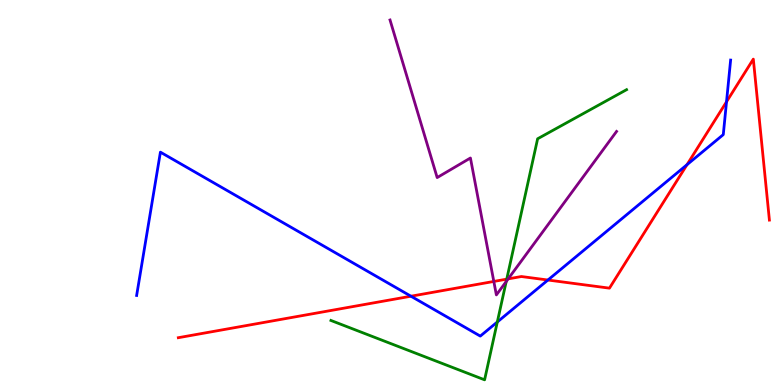[{'lines': ['blue', 'red'], 'intersections': [{'x': 5.3, 'y': 2.31}, {'x': 7.07, 'y': 2.73}, {'x': 8.86, 'y': 5.72}, {'x': 9.37, 'y': 7.36}]}, {'lines': ['green', 'red'], 'intersections': [{'x': 6.54, 'y': 2.75}]}, {'lines': ['purple', 'red'], 'intersections': [{'x': 6.37, 'y': 2.69}, {'x': 6.56, 'y': 2.76}]}, {'lines': ['blue', 'green'], 'intersections': [{'x': 6.42, 'y': 1.64}]}, {'lines': ['blue', 'purple'], 'intersections': []}, {'lines': ['green', 'purple'], 'intersections': [{'x': 6.53, 'y': 2.69}]}]